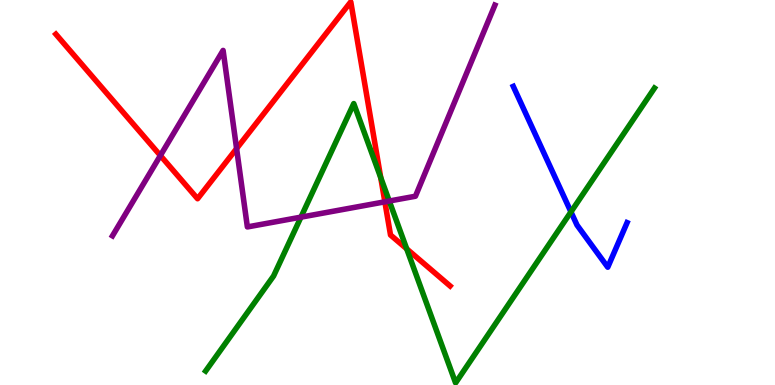[{'lines': ['blue', 'red'], 'intersections': []}, {'lines': ['green', 'red'], 'intersections': [{'x': 4.91, 'y': 5.39}, {'x': 5.25, 'y': 3.54}]}, {'lines': ['purple', 'red'], 'intersections': [{'x': 2.07, 'y': 5.96}, {'x': 3.05, 'y': 6.14}, {'x': 4.97, 'y': 4.76}]}, {'lines': ['blue', 'green'], 'intersections': [{'x': 7.37, 'y': 4.5}]}, {'lines': ['blue', 'purple'], 'intersections': []}, {'lines': ['green', 'purple'], 'intersections': [{'x': 3.88, 'y': 4.36}, {'x': 5.02, 'y': 4.78}]}]